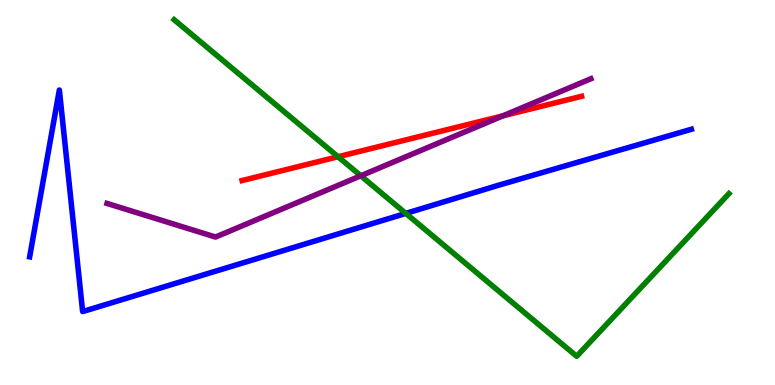[{'lines': ['blue', 'red'], 'intersections': []}, {'lines': ['green', 'red'], 'intersections': [{'x': 4.36, 'y': 5.93}]}, {'lines': ['purple', 'red'], 'intersections': [{'x': 6.49, 'y': 6.99}]}, {'lines': ['blue', 'green'], 'intersections': [{'x': 5.24, 'y': 4.46}]}, {'lines': ['blue', 'purple'], 'intersections': []}, {'lines': ['green', 'purple'], 'intersections': [{'x': 4.66, 'y': 5.43}]}]